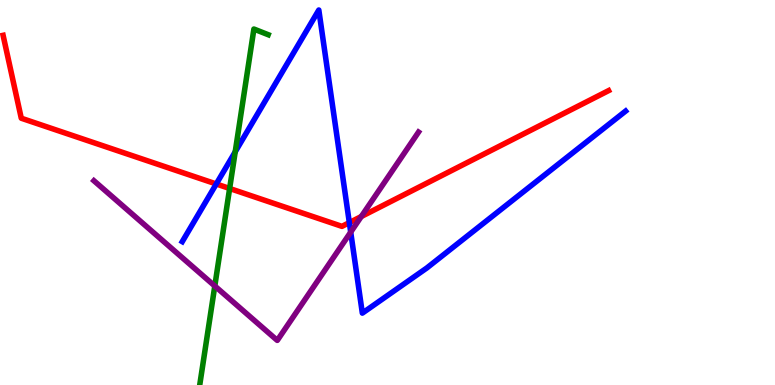[{'lines': ['blue', 'red'], 'intersections': [{'x': 2.79, 'y': 5.22}, {'x': 4.51, 'y': 4.22}]}, {'lines': ['green', 'red'], 'intersections': [{'x': 2.96, 'y': 5.1}]}, {'lines': ['purple', 'red'], 'intersections': [{'x': 4.66, 'y': 4.38}]}, {'lines': ['blue', 'green'], 'intersections': [{'x': 3.04, 'y': 6.06}]}, {'lines': ['blue', 'purple'], 'intersections': [{'x': 4.53, 'y': 3.97}]}, {'lines': ['green', 'purple'], 'intersections': [{'x': 2.77, 'y': 2.57}]}]